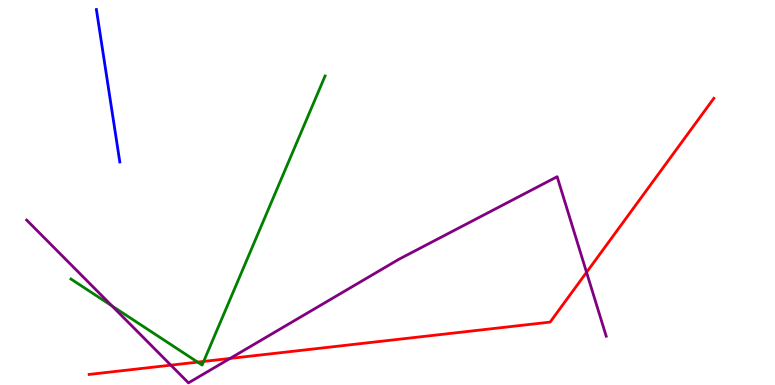[{'lines': ['blue', 'red'], 'intersections': []}, {'lines': ['green', 'red'], 'intersections': [{'x': 2.55, 'y': 0.594}, {'x': 2.63, 'y': 0.612}]}, {'lines': ['purple', 'red'], 'intersections': [{'x': 2.2, 'y': 0.515}, {'x': 2.97, 'y': 0.69}, {'x': 7.57, 'y': 2.93}]}, {'lines': ['blue', 'green'], 'intersections': []}, {'lines': ['blue', 'purple'], 'intersections': []}, {'lines': ['green', 'purple'], 'intersections': [{'x': 1.45, 'y': 2.05}]}]